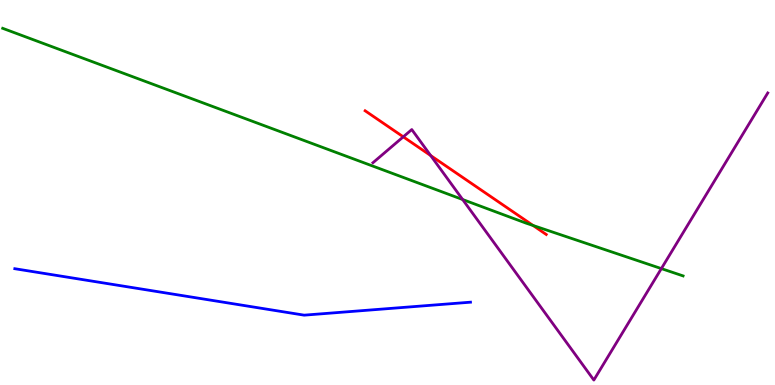[{'lines': ['blue', 'red'], 'intersections': []}, {'lines': ['green', 'red'], 'intersections': [{'x': 6.88, 'y': 4.14}]}, {'lines': ['purple', 'red'], 'intersections': [{'x': 5.2, 'y': 6.45}, {'x': 5.56, 'y': 5.96}]}, {'lines': ['blue', 'green'], 'intersections': []}, {'lines': ['blue', 'purple'], 'intersections': []}, {'lines': ['green', 'purple'], 'intersections': [{'x': 5.97, 'y': 4.82}, {'x': 8.53, 'y': 3.02}]}]